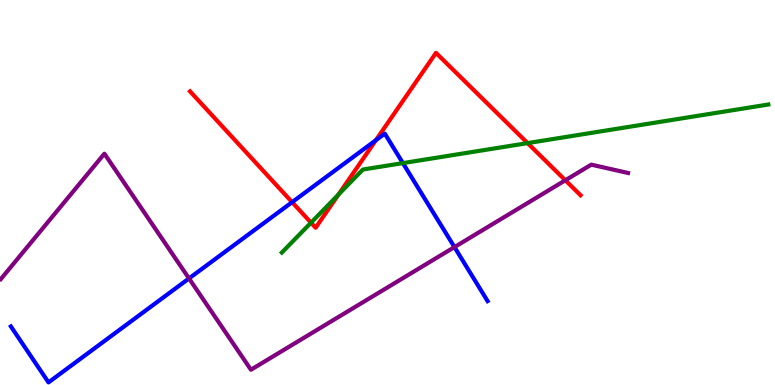[{'lines': ['blue', 'red'], 'intersections': [{'x': 3.77, 'y': 4.75}, {'x': 4.85, 'y': 6.36}]}, {'lines': ['green', 'red'], 'intersections': [{'x': 4.01, 'y': 4.22}, {'x': 4.37, 'y': 4.95}, {'x': 6.81, 'y': 6.28}]}, {'lines': ['purple', 'red'], 'intersections': [{'x': 7.29, 'y': 5.32}]}, {'lines': ['blue', 'green'], 'intersections': [{'x': 5.2, 'y': 5.76}]}, {'lines': ['blue', 'purple'], 'intersections': [{'x': 2.44, 'y': 2.77}, {'x': 5.86, 'y': 3.58}]}, {'lines': ['green', 'purple'], 'intersections': []}]